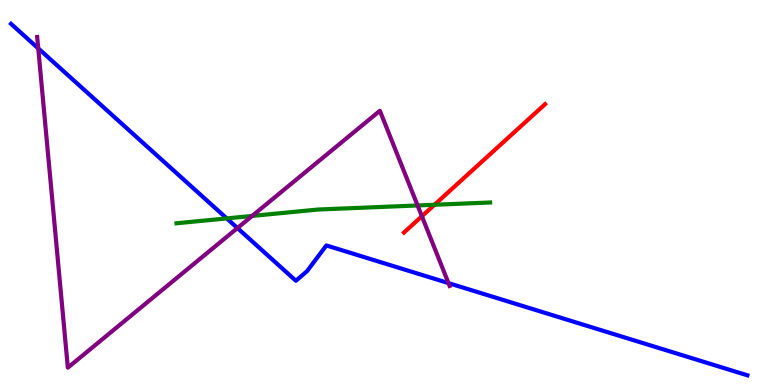[{'lines': ['blue', 'red'], 'intersections': []}, {'lines': ['green', 'red'], 'intersections': [{'x': 5.61, 'y': 4.68}]}, {'lines': ['purple', 'red'], 'intersections': [{'x': 5.44, 'y': 4.38}]}, {'lines': ['blue', 'green'], 'intersections': [{'x': 2.93, 'y': 4.33}]}, {'lines': ['blue', 'purple'], 'intersections': [{'x': 0.493, 'y': 8.74}, {'x': 3.06, 'y': 4.08}, {'x': 5.79, 'y': 2.65}]}, {'lines': ['green', 'purple'], 'intersections': [{'x': 3.25, 'y': 4.39}, {'x': 5.39, 'y': 4.66}]}]